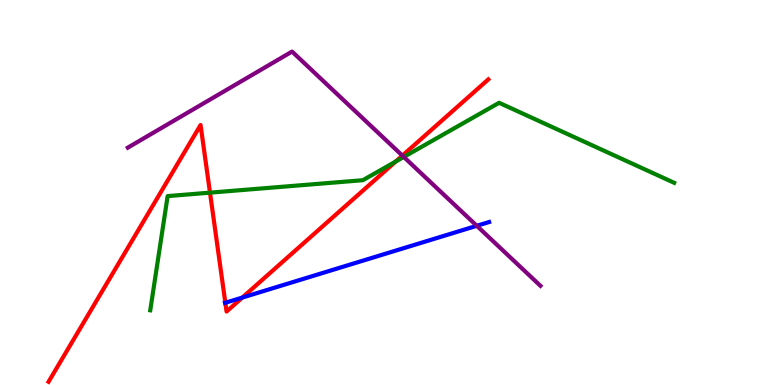[{'lines': ['blue', 'red'], 'intersections': [{'x': 2.91, 'y': 2.14}, {'x': 3.13, 'y': 2.27}]}, {'lines': ['green', 'red'], 'intersections': [{'x': 2.71, 'y': 5.0}, {'x': 5.11, 'y': 5.8}]}, {'lines': ['purple', 'red'], 'intersections': [{'x': 5.19, 'y': 5.96}]}, {'lines': ['blue', 'green'], 'intersections': []}, {'lines': ['blue', 'purple'], 'intersections': [{'x': 6.15, 'y': 4.14}]}, {'lines': ['green', 'purple'], 'intersections': [{'x': 5.21, 'y': 5.92}]}]